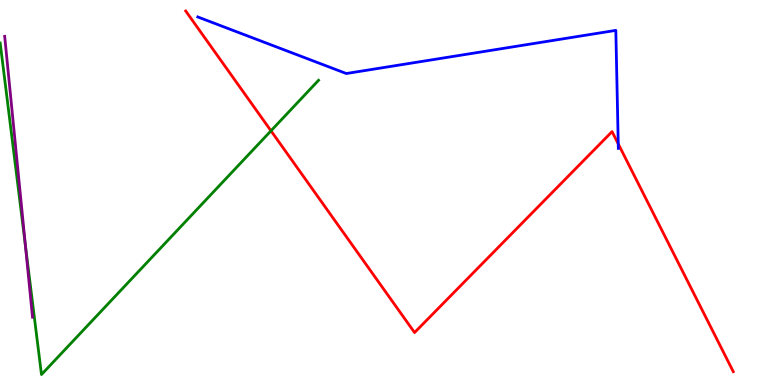[{'lines': ['blue', 'red'], 'intersections': [{'x': 7.98, 'y': 6.26}]}, {'lines': ['green', 'red'], 'intersections': [{'x': 3.5, 'y': 6.6}]}, {'lines': ['purple', 'red'], 'intersections': []}, {'lines': ['blue', 'green'], 'intersections': []}, {'lines': ['blue', 'purple'], 'intersections': []}, {'lines': ['green', 'purple'], 'intersections': [{'x': 0.328, 'y': 3.62}]}]